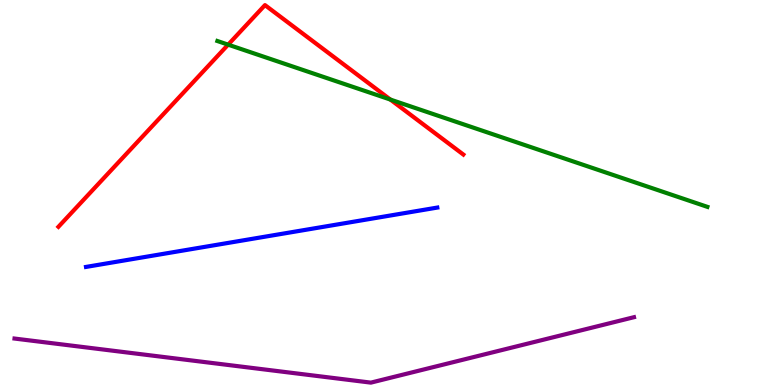[{'lines': ['blue', 'red'], 'intersections': []}, {'lines': ['green', 'red'], 'intersections': [{'x': 2.94, 'y': 8.84}, {'x': 5.04, 'y': 7.41}]}, {'lines': ['purple', 'red'], 'intersections': []}, {'lines': ['blue', 'green'], 'intersections': []}, {'lines': ['blue', 'purple'], 'intersections': []}, {'lines': ['green', 'purple'], 'intersections': []}]